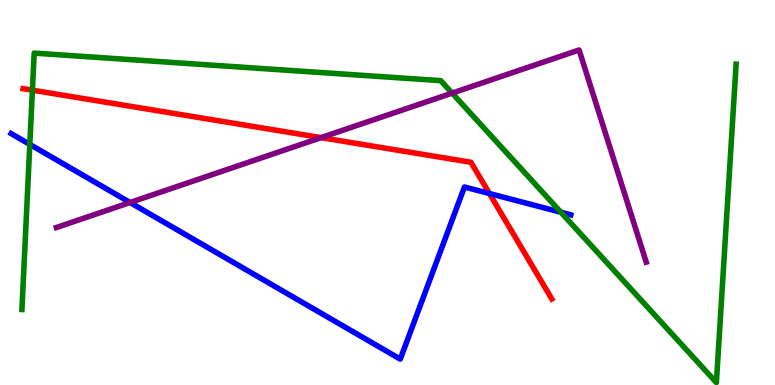[{'lines': ['blue', 'red'], 'intersections': [{'x': 6.31, 'y': 4.97}]}, {'lines': ['green', 'red'], 'intersections': [{'x': 0.418, 'y': 7.66}]}, {'lines': ['purple', 'red'], 'intersections': [{'x': 4.14, 'y': 6.43}]}, {'lines': ['blue', 'green'], 'intersections': [{'x': 0.385, 'y': 6.25}, {'x': 7.24, 'y': 4.49}]}, {'lines': ['blue', 'purple'], 'intersections': [{'x': 1.68, 'y': 4.74}]}, {'lines': ['green', 'purple'], 'intersections': [{'x': 5.83, 'y': 7.58}]}]